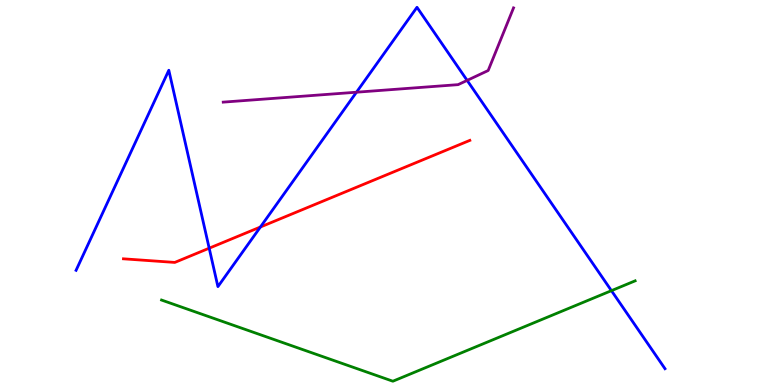[{'lines': ['blue', 'red'], 'intersections': [{'x': 2.7, 'y': 3.55}, {'x': 3.36, 'y': 4.1}]}, {'lines': ['green', 'red'], 'intersections': []}, {'lines': ['purple', 'red'], 'intersections': []}, {'lines': ['blue', 'green'], 'intersections': [{'x': 7.89, 'y': 2.45}]}, {'lines': ['blue', 'purple'], 'intersections': [{'x': 4.6, 'y': 7.6}, {'x': 6.03, 'y': 7.91}]}, {'lines': ['green', 'purple'], 'intersections': []}]